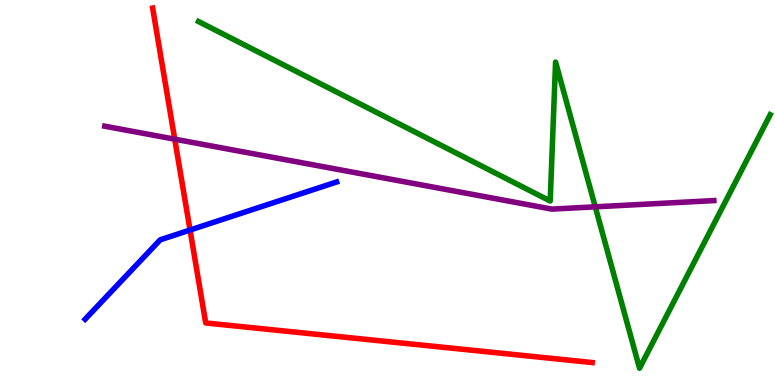[{'lines': ['blue', 'red'], 'intersections': [{'x': 2.45, 'y': 4.03}]}, {'lines': ['green', 'red'], 'intersections': []}, {'lines': ['purple', 'red'], 'intersections': [{'x': 2.25, 'y': 6.39}]}, {'lines': ['blue', 'green'], 'intersections': []}, {'lines': ['blue', 'purple'], 'intersections': []}, {'lines': ['green', 'purple'], 'intersections': [{'x': 7.68, 'y': 4.63}]}]